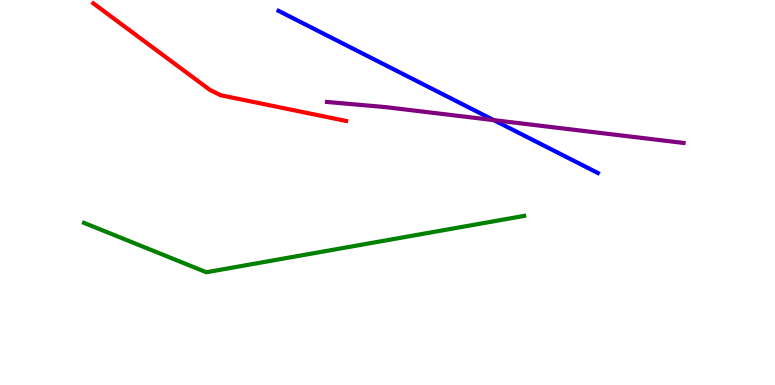[{'lines': ['blue', 'red'], 'intersections': []}, {'lines': ['green', 'red'], 'intersections': []}, {'lines': ['purple', 'red'], 'intersections': []}, {'lines': ['blue', 'green'], 'intersections': []}, {'lines': ['blue', 'purple'], 'intersections': [{'x': 6.37, 'y': 6.88}]}, {'lines': ['green', 'purple'], 'intersections': []}]